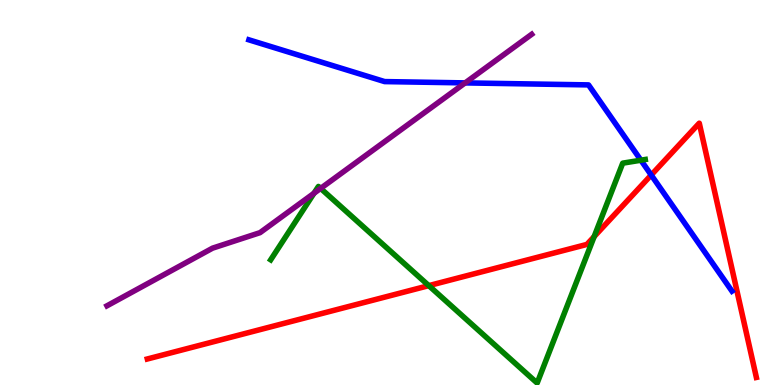[{'lines': ['blue', 'red'], 'intersections': [{'x': 8.4, 'y': 5.45}]}, {'lines': ['green', 'red'], 'intersections': [{'x': 5.53, 'y': 2.58}, {'x': 7.67, 'y': 3.85}]}, {'lines': ['purple', 'red'], 'intersections': []}, {'lines': ['blue', 'green'], 'intersections': [{'x': 8.27, 'y': 5.84}]}, {'lines': ['blue', 'purple'], 'intersections': [{'x': 6.0, 'y': 7.85}]}, {'lines': ['green', 'purple'], 'intersections': [{'x': 4.05, 'y': 4.98}, {'x': 4.14, 'y': 5.11}]}]